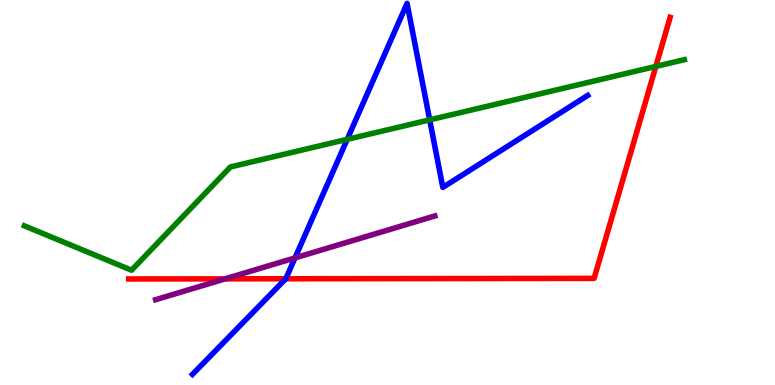[{'lines': ['blue', 'red'], 'intersections': [{'x': 3.69, 'y': 2.76}]}, {'lines': ['green', 'red'], 'intersections': [{'x': 8.46, 'y': 8.27}]}, {'lines': ['purple', 'red'], 'intersections': [{'x': 2.91, 'y': 2.76}]}, {'lines': ['blue', 'green'], 'intersections': [{'x': 4.48, 'y': 6.38}, {'x': 5.54, 'y': 6.89}]}, {'lines': ['blue', 'purple'], 'intersections': [{'x': 3.81, 'y': 3.3}]}, {'lines': ['green', 'purple'], 'intersections': []}]